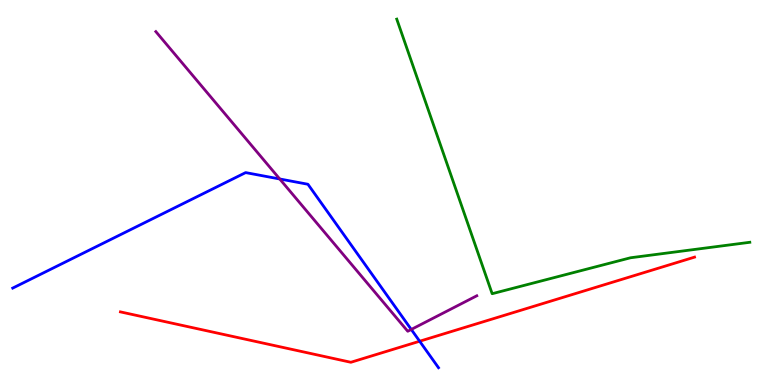[{'lines': ['blue', 'red'], 'intersections': [{'x': 5.41, 'y': 1.14}]}, {'lines': ['green', 'red'], 'intersections': []}, {'lines': ['purple', 'red'], 'intersections': []}, {'lines': ['blue', 'green'], 'intersections': []}, {'lines': ['blue', 'purple'], 'intersections': [{'x': 3.61, 'y': 5.35}, {'x': 5.31, 'y': 1.44}]}, {'lines': ['green', 'purple'], 'intersections': []}]